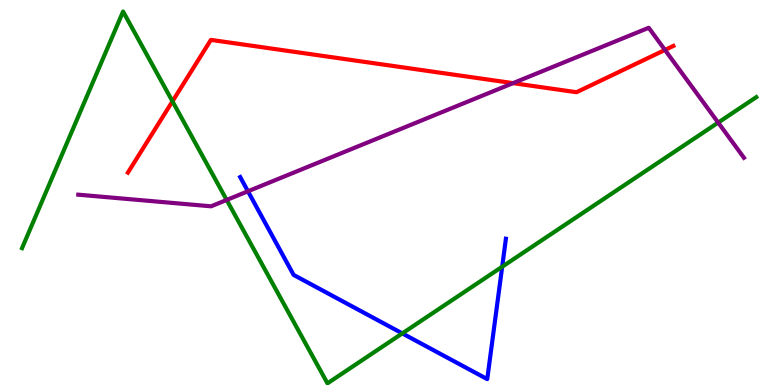[{'lines': ['blue', 'red'], 'intersections': []}, {'lines': ['green', 'red'], 'intersections': [{'x': 2.23, 'y': 7.37}]}, {'lines': ['purple', 'red'], 'intersections': [{'x': 6.62, 'y': 7.84}, {'x': 8.58, 'y': 8.7}]}, {'lines': ['blue', 'green'], 'intersections': [{'x': 5.19, 'y': 1.34}, {'x': 6.48, 'y': 3.07}]}, {'lines': ['blue', 'purple'], 'intersections': [{'x': 3.2, 'y': 5.03}]}, {'lines': ['green', 'purple'], 'intersections': [{'x': 2.92, 'y': 4.81}, {'x': 9.27, 'y': 6.82}]}]